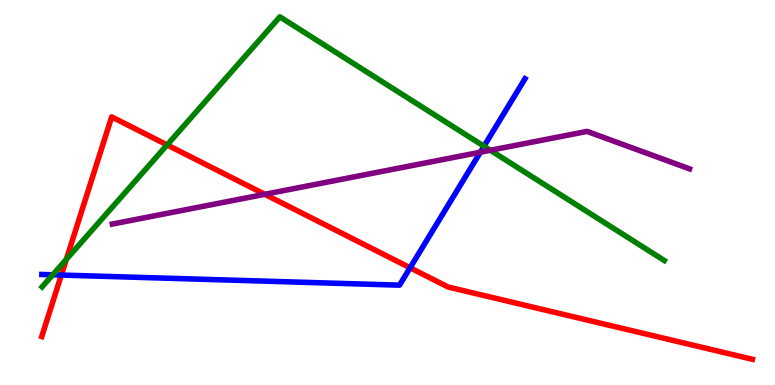[{'lines': ['blue', 'red'], 'intersections': [{'x': 0.791, 'y': 2.86}, {'x': 5.29, 'y': 3.04}]}, {'lines': ['green', 'red'], 'intersections': [{'x': 0.856, 'y': 3.26}, {'x': 2.16, 'y': 6.24}]}, {'lines': ['purple', 'red'], 'intersections': [{'x': 3.42, 'y': 4.95}]}, {'lines': ['blue', 'green'], 'intersections': [{'x': 0.68, 'y': 2.86}, {'x': 6.24, 'y': 6.2}]}, {'lines': ['blue', 'purple'], 'intersections': [{'x': 6.2, 'y': 6.05}]}, {'lines': ['green', 'purple'], 'intersections': [{'x': 6.33, 'y': 6.1}]}]